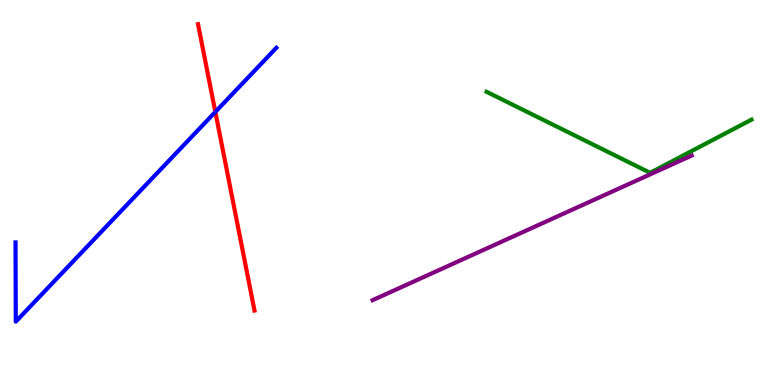[{'lines': ['blue', 'red'], 'intersections': [{'x': 2.78, 'y': 7.09}]}, {'lines': ['green', 'red'], 'intersections': []}, {'lines': ['purple', 'red'], 'intersections': []}, {'lines': ['blue', 'green'], 'intersections': []}, {'lines': ['blue', 'purple'], 'intersections': []}, {'lines': ['green', 'purple'], 'intersections': []}]